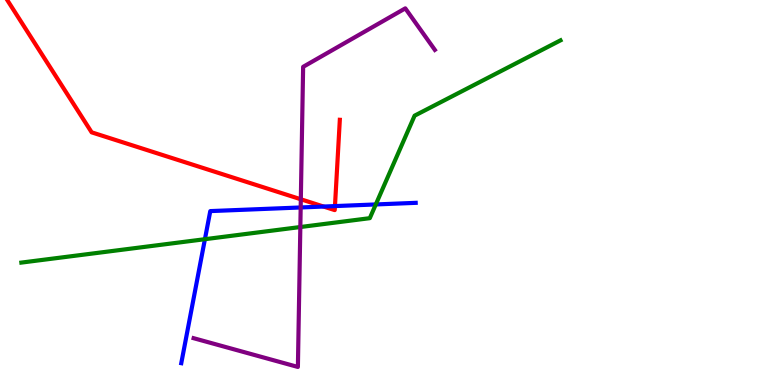[{'lines': ['blue', 'red'], 'intersections': [{'x': 4.18, 'y': 4.64}, {'x': 4.32, 'y': 4.65}]}, {'lines': ['green', 'red'], 'intersections': []}, {'lines': ['purple', 'red'], 'intersections': [{'x': 3.88, 'y': 4.82}]}, {'lines': ['blue', 'green'], 'intersections': [{'x': 2.64, 'y': 3.79}, {'x': 4.85, 'y': 4.69}]}, {'lines': ['blue', 'purple'], 'intersections': [{'x': 3.88, 'y': 4.61}]}, {'lines': ['green', 'purple'], 'intersections': [{'x': 3.88, 'y': 4.1}]}]